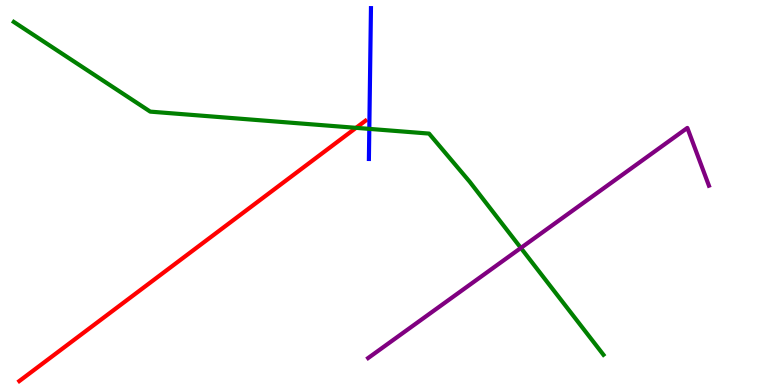[{'lines': ['blue', 'red'], 'intersections': []}, {'lines': ['green', 'red'], 'intersections': [{'x': 4.59, 'y': 6.68}]}, {'lines': ['purple', 'red'], 'intersections': []}, {'lines': ['blue', 'green'], 'intersections': [{'x': 4.77, 'y': 6.65}]}, {'lines': ['blue', 'purple'], 'intersections': []}, {'lines': ['green', 'purple'], 'intersections': [{'x': 6.72, 'y': 3.56}]}]